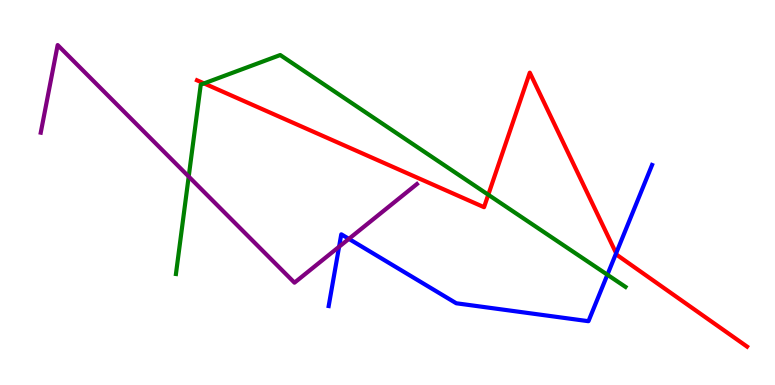[{'lines': ['blue', 'red'], 'intersections': [{'x': 7.95, 'y': 3.42}]}, {'lines': ['green', 'red'], 'intersections': [{'x': 2.63, 'y': 7.83}, {'x': 6.3, 'y': 4.94}]}, {'lines': ['purple', 'red'], 'intersections': []}, {'lines': ['blue', 'green'], 'intersections': [{'x': 7.84, 'y': 2.86}]}, {'lines': ['blue', 'purple'], 'intersections': [{'x': 4.38, 'y': 3.59}, {'x': 4.5, 'y': 3.8}]}, {'lines': ['green', 'purple'], 'intersections': [{'x': 2.43, 'y': 5.41}]}]